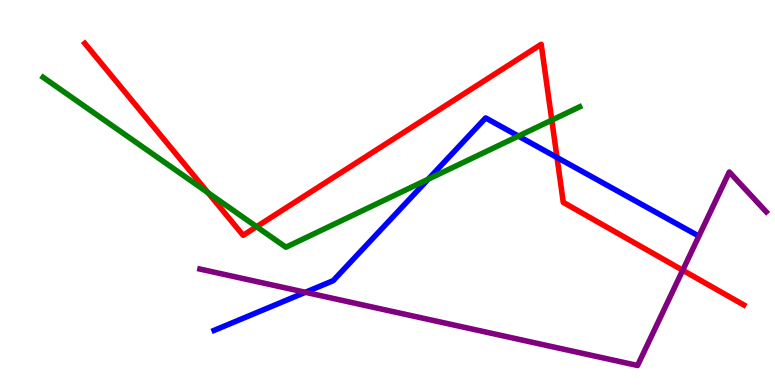[{'lines': ['blue', 'red'], 'intersections': [{'x': 7.19, 'y': 5.91}]}, {'lines': ['green', 'red'], 'intersections': [{'x': 2.68, 'y': 5.0}, {'x': 3.31, 'y': 4.11}, {'x': 7.12, 'y': 6.88}]}, {'lines': ['purple', 'red'], 'intersections': [{'x': 8.81, 'y': 2.98}]}, {'lines': ['blue', 'green'], 'intersections': [{'x': 5.53, 'y': 5.35}, {'x': 6.69, 'y': 6.47}]}, {'lines': ['blue', 'purple'], 'intersections': [{'x': 3.94, 'y': 2.41}]}, {'lines': ['green', 'purple'], 'intersections': []}]